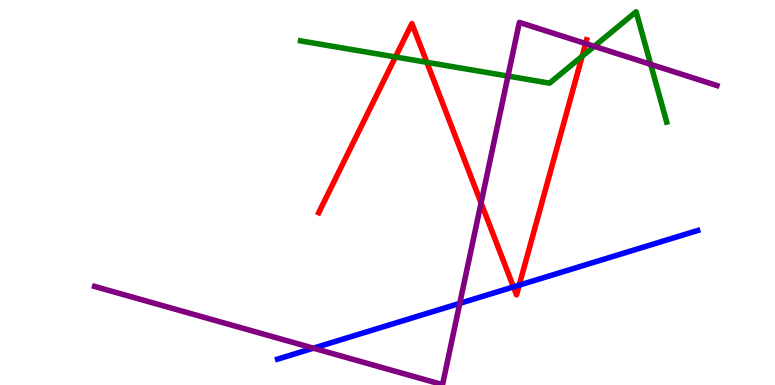[{'lines': ['blue', 'red'], 'intersections': [{'x': 6.63, 'y': 2.55}, {'x': 6.7, 'y': 2.59}]}, {'lines': ['green', 'red'], 'intersections': [{'x': 5.1, 'y': 8.52}, {'x': 5.51, 'y': 8.38}, {'x': 7.51, 'y': 8.54}]}, {'lines': ['purple', 'red'], 'intersections': [{'x': 6.21, 'y': 4.73}, {'x': 7.56, 'y': 8.87}]}, {'lines': ['blue', 'green'], 'intersections': []}, {'lines': ['blue', 'purple'], 'intersections': [{'x': 4.04, 'y': 0.956}, {'x': 5.93, 'y': 2.12}]}, {'lines': ['green', 'purple'], 'intersections': [{'x': 6.55, 'y': 8.02}, {'x': 7.67, 'y': 8.8}, {'x': 8.4, 'y': 8.33}]}]